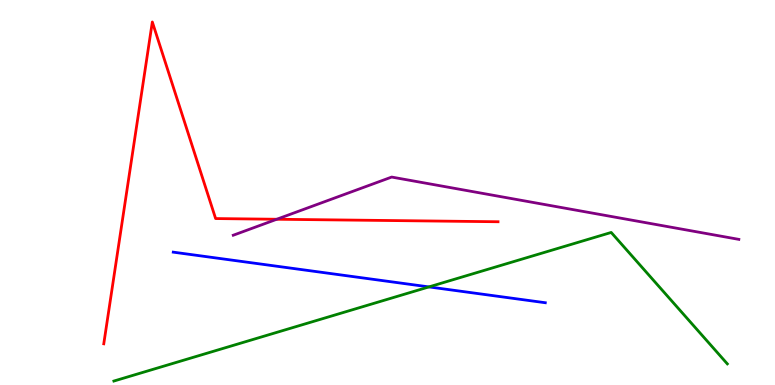[{'lines': ['blue', 'red'], 'intersections': []}, {'lines': ['green', 'red'], 'intersections': []}, {'lines': ['purple', 'red'], 'intersections': [{'x': 3.57, 'y': 4.31}]}, {'lines': ['blue', 'green'], 'intersections': [{'x': 5.53, 'y': 2.55}]}, {'lines': ['blue', 'purple'], 'intersections': []}, {'lines': ['green', 'purple'], 'intersections': []}]